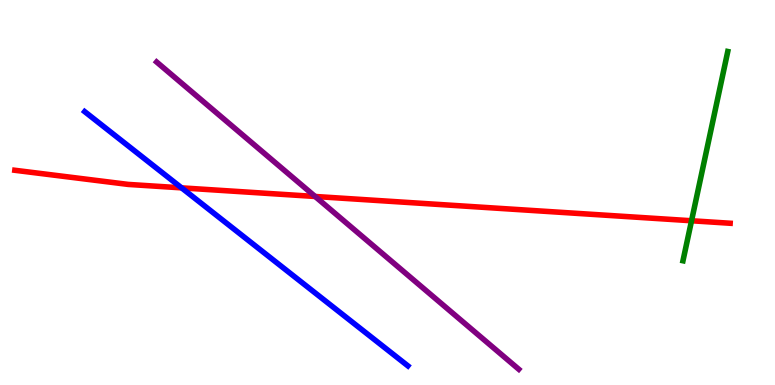[{'lines': ['blue', 'red'], 'intersections': [{'x': 2.34, 'y': 5.12}]}, {'lines': ['green', 'red'], 'intersections': [{'x': 8.92, 'y': 4.27}]}, {'lines': ['purple', 'red'], 'intersections': [{'x': 4.07, 'y': 4.9}]}, {'lines': ['blue', 'green'], 'intersections': []}, {'lines': ['blue', 'purple'], 'intersections': []}, {'lines': ['green', 'purple'], 'intersections': []}]